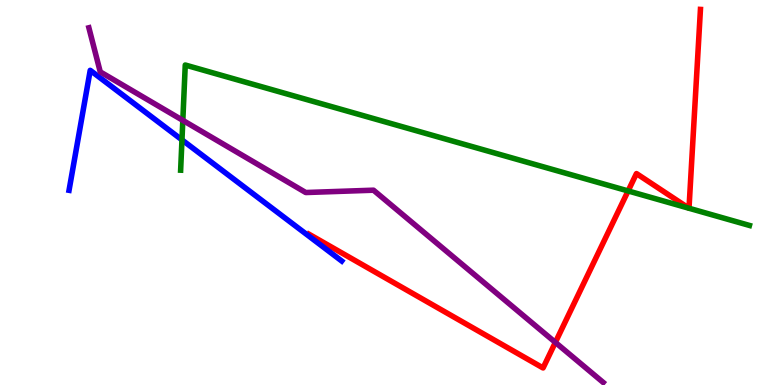[{'lines': ['blue', 'red'], 'intersections': []}, {'lines': ['green', 'red'], 'intersections': [{'x': 8.1, 'y': 5.04}, {'x': 8.89, 'y': 4.59}, {'x': 8.89, 'y': 4.59}]}, {'lines': ['purple', 'red'], 'intersections': [{'x': 7.17, 'y': 1.11}]}, {'lines': ['blue', 'green'], 'intersections': [{'x': 2.35, 'y': 6.37}]}, {'lines': ['blue', 'purple'], 'intersections': []}, {'lines': ['green', 'purple'], 'intersections': [{'x': 2.36, 'y': 6.87}]}]